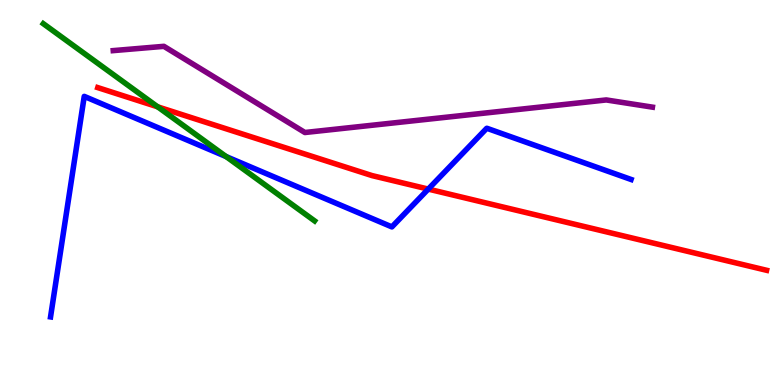[{'lines': ['blue', 'red'], 'intersections': [{'x': 5.53, 'y': 5.09}]}, {'lines': ['green', 'red'], 'intersections': [{'x': 2.03, 'y': 7.23}]}, {'lines': ['purple', 'red'], 'intersections': []}, {'lines': ['blue', 'green'], 'intersections': [{'x': 2.92, 'y': 5.93}]}, {'lines': ['blue', 'purple'], 'intersections': []}, {'lines': ['green', 'purple'], 'intersections': []}]